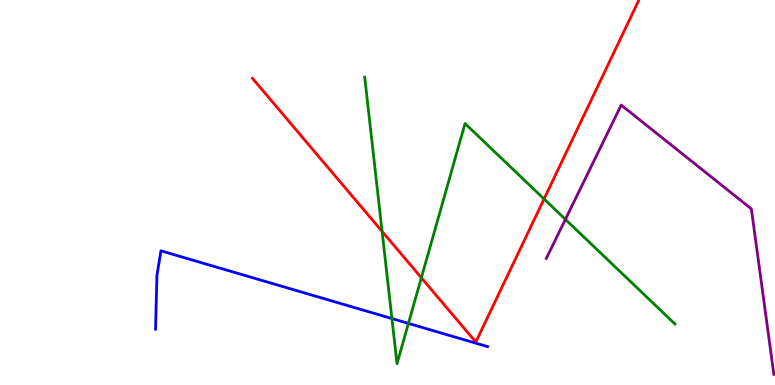[{'lines': ['blue', 'red'], 'intersections': []}, {'lines': ['green', 'red'], 'intersections': [{'x': 4.93, 'y': 3.99}, {'x': 5.44, 'y': 2.79}, {'x': 7.02, 'y': 4.83}]}, {'lines': ['purple', 'red'], 'intersections': []}, {'lines': ['blue', 'green'], 'intersections': [{'x': 5.06, 'y': 1.73}, {'x': 5.27, 'y': 1.6}]}, {'lines': ['blue', 'purple'], 'intersections': []}, {'lines': ['green', 'purple'], 'intersections': [{'x': 7.3, 'y': 4.3}]}]